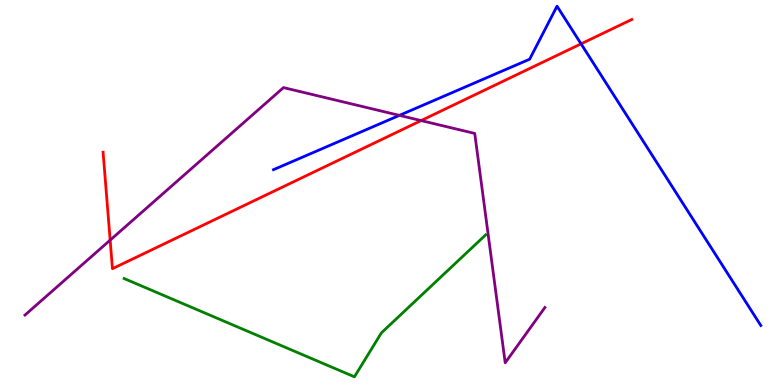[{'lines': ['blue', 'red'], 'intersections': [{'x': 7.5, 'y': 8.86}]}, {'lines': ['green', 'red'], 'intersections': []}, {'lines': ['purple', 'red'], 'intersections': [{'x': 1.42, 'y': 3.76}, {'x': 5.43, 'y': 6.87}]}, {'lines': ['blue', 'green'], 'intersections': []}, {'lines': ['blue', 'purple'], 'intersections': [{'x': 5.15, 'y': 7.0}]}, {'lines': ['green', 'purple'], 'intersections': []}]